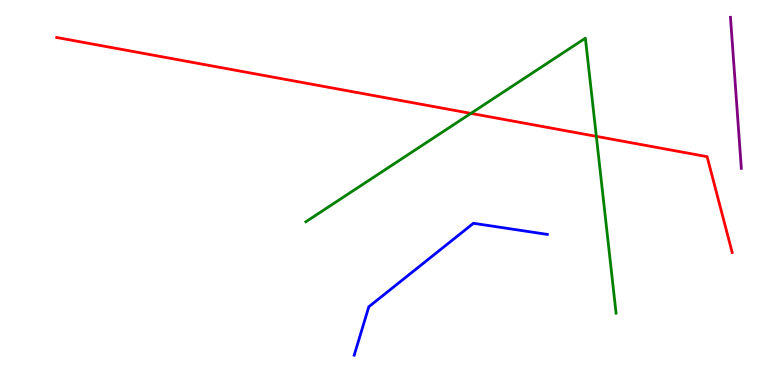[{'lines': ['blue', 'red'], 'intersections': []}, {'lines': ['green', 'red'], 'intersections': [{'x': 6.08, 'y': 7.06}, {'x': 7.69, 'y': 6.46}]}, {'lines': ['purple', 'red'], 'intersections': []}, {'lines': ['blue', 'green'], 'intersections': []}, {'lines': ['blue', 'purple'], 'intersections': []}, {'lines': ['green', 'purple'], 'intersections': []}]